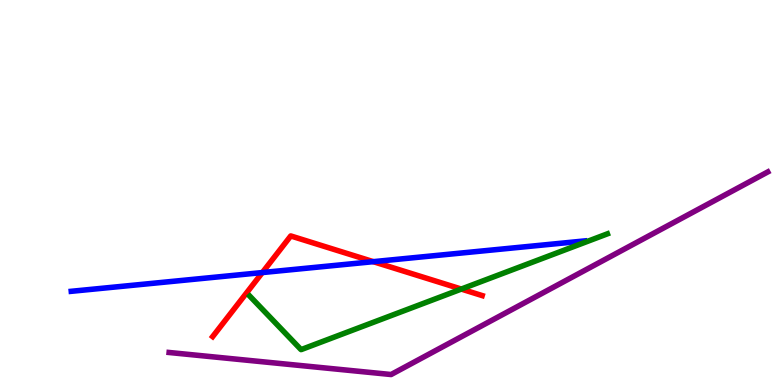[{'lines': ['blue', 'red'], 'intersections': [{'x': 3.39, 'y': 2.92}, {'x': 4.82, 'y': 3.2}]}, {'lines': ['green', 'red'], 'intersections': [{'x': 5.95, 'y': 2.49}]}, {'lines': ['purple', 'red'], 'intersections': []}, {'lines': ['blue', 'green'], 'intersections': []}, {'lines': ['blue', 'purple'], 'intersections': []}, {'lines': ['green', 'purple'], 'intersections': []}]